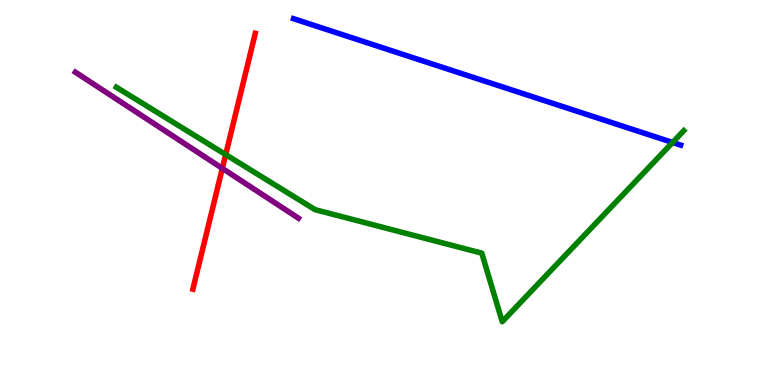[{'lines': ['blue', 'red'], 'intersections': []}, {'lines': ['green', 'red'], 'intersections': [{'x': 2.91, 'y': 5.98}]}, {'lines': ['purple', 'red'], 'intersections': [{'x': 2.87, 'y': 5.63}]}, {'lines': ['blue', 'green'], 'intersections': [{'x': 8.68, 'y': 6.3}]}, {'lines': ['blue', 'purple'], 'intersections': []}, {'lines': ['green', 'purple'], 'intersections': []}]